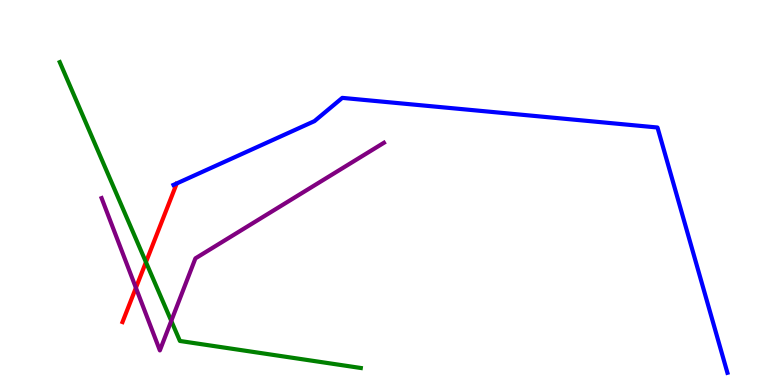[{'lines': ['blue', 'red'], 'intersections': []}, {'lines': ['green', 'red'], 'intersections': [{'x': 1.88, 'y': 3.19}]}, {'lines': ['purple', 'red'], 'intersections': [{'x': 1.75, 'y': 2.52}]}, {'lines': ['blue', 'green'], 'intersections': []}, {'lines': ['blue', 'purple'], 'intersections': []}, {'lines': ['green', 'purple'], 'intersections': [{'x': 2.21, 'y': 1.67}]}]